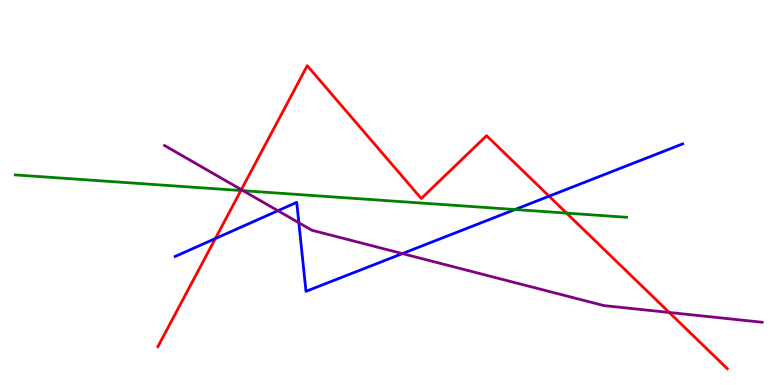[{'lines': ['blue', 'red'], 'intersections': [{'x': 2.78, 'y': 3.8}, {'x': 7.09, 'y': 4.9}]}, {'lines': ['green', 'red'], 'intersections': [{'x': 3.11, 'y': 5.05}, {'x': 7.31, 'y': 4.46}]}, {'lines': ['purple', 'red'], 'intersections': [{'x': 3.11, 'y': 5.07}, {'x': 8.64, 'y': 1.88}]}, {'lines': ['blue', 'green'], 'intersections': [{'x': 6.64, 'y': 4.56}]}, {'lines': ['blue', 'purple'], 'intersections': [{'x': 3.59, 'y': 4.53}, {'x': 3.86, 'y': 4.21}, {'x': 5.19, 'y': 3.41}]}, {'lines': ['green', 'purple'], 'intersections': [{'x': 3.14, 'y': 5.05}]}]